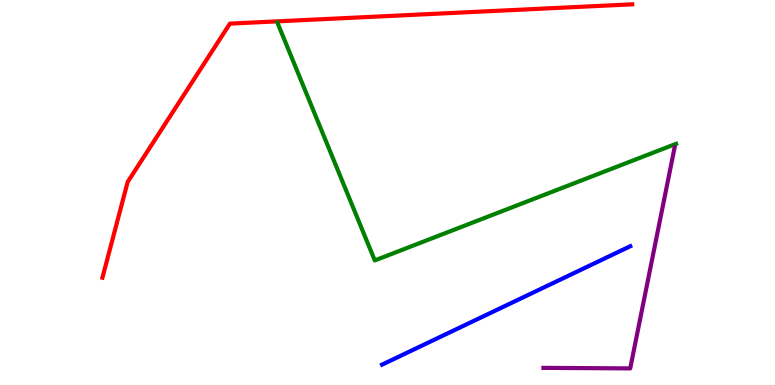[{'lines': ['blue', 'red'], 'intersections': []}, {'lines': ['green', 'red'], 'intersections': []}, {'lines': ['purple', 'red'], 'intersections': []}, {'lines': ['blue', 'green'], 'intersections': []}, {'lines': ['blue', 'purple'], 'intersections': []}, {'lines': ['green', 'purple'], 'intersections': []}]